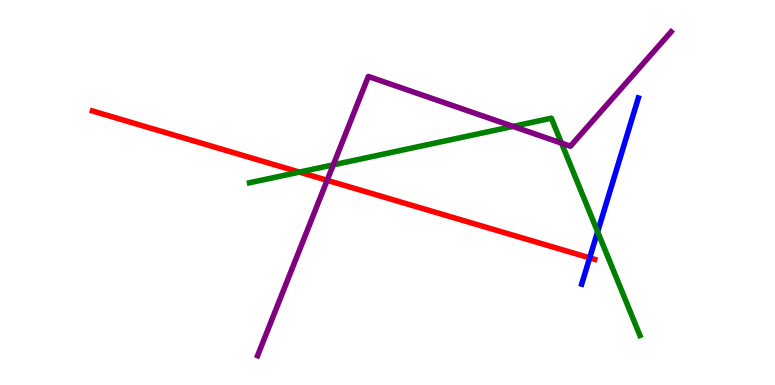[{'lines': ['blue', 'red'], 'intersections': [{'x': 7.61, 'y': 3.3}]}, {'lines': ['green', 'red'], 'intersections': [{'x': 3.86, 'y': 5.53}]}, {'lines': ['purple', 'red'], 'intersections': [{'x': 4.22, 'y': 5.32}]}, {'lines': ['blue', 'green'], 'intersections': [{'x': 7.71, 'y': 3.98}]}, {'lines': ['blue', 'purple'], 'intersections': []}, {'lines': ['green', 'purple'], 'intersections': [{'x': 4.3, 'y': 5.72}, {'x': 6.62, 'y': 6.72}, {'x': 7.25, 'y': 6.28}]}]